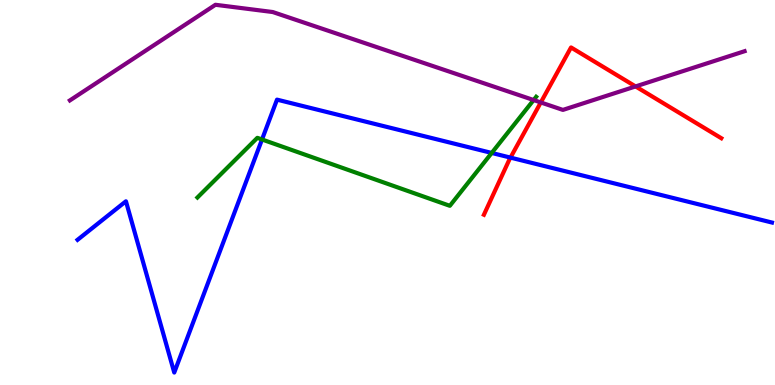[{'lines': ['blue', 'red'], 'intersections': [{'x': 6.59, 'y': 5.91}]}, {'lines': ['green', 'red'], 'intersections': []}, {'lines': ['purple', 'red'], 'intersections': [{'x': 6.98, 'y': 7.34}, {'x': 8.2, 'y': 7.76}]}, {'lines': ['blue', 'green'], 'intersections': [{'x': 3.38, 'y': 6.38}, {'x': 6.34, 'y': 6.03}]}, {'lines': ['blue', 'purple'], 'intersections': []}, {'lines': ['green', 'purple'], 'intersections': [{'x': 6.89, 'y': 7.4}]}]